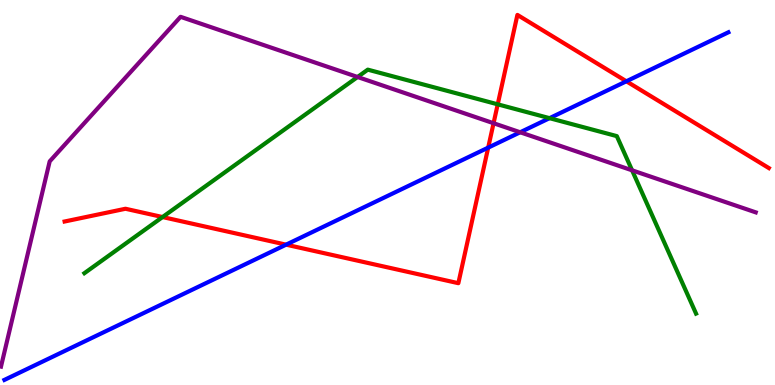[{'lines': ['blue', 'red'], 'intersections': [{'x': 3.69, 'y': 3.65}, {'x': 6.3, 'y': 6.17}, {'x': 8.08, 'y': 7.89}]}, {'lines': ['green', 'red'], 'intersections': [{'x': 2.1, 'y': 4.36}, {'x': 6.42, 'y': 7.29}]}, {'lines': ['purple', 'red'], 'intersections': [{'x': 6.37, 'y': 6.8}]}, {'lines': ['blue', 'green'], 'intersections': [{'x': 7.09, 'y': 6.93}]}, {'lines': ['blue', 'purple'], 'intersections': [{'x': 6.71, 'y': 6.56}]}, {'lines': ['green', 'purple'], 'intersections': [{'x': 4.61, 'y': 8.0}, {'x': 8.16, 'y': 5.58}]}]